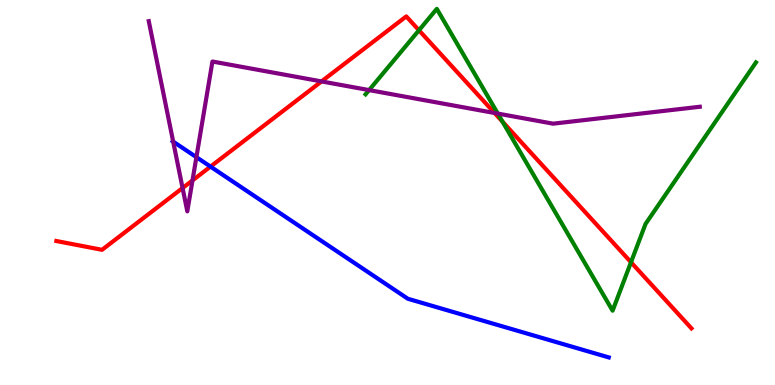[{'lines': ['blue', 'red'], 'intersections': [{'x': 2.72, 'y': 5.67}]}, {'lines': ['green', 'red'], 'intersections': [{'x': 5.41, 'y': 9.21}, {'x': 6.48, 'y': 6.84}, {'x': 8.14, 'y': 3.19}]}, {'lines': ['purple', 'red'], 'intersections': [{'x': 2.36, 'y': 5.12}, {'x': 2.48, 'y': 5.31}, {'x': 4.15, 'y': 7.89}, {'x': 6.38, 'y': 7.07}]}, {'lines': ['blue', 'green'], 'intersections': []}, {'lines': ['blue', 'purple'], 'intersections': [{'x': 2.23, 'y': 6.32}, {'x': 2.53, 'y': 5.92}]}, {'lines': ['green', 'purple'], 'intersections': [{'x': 4.76, 'y': 7.66}, {'x': 6.42, 'y': 7.05}]}]